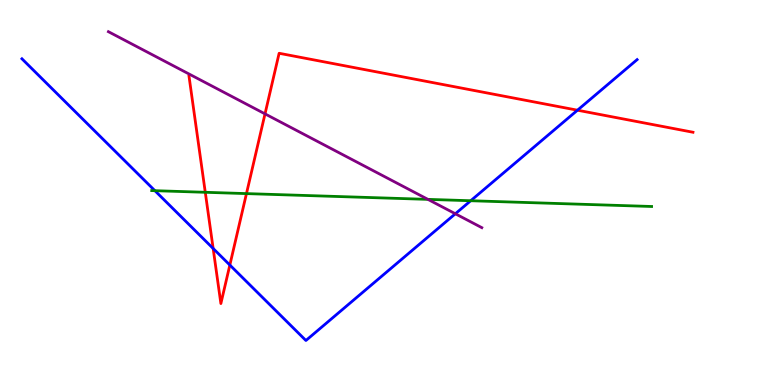[{'lines': ['blue', 'red'], 'intersections': [{'x': 2.75, 'y': 3.55}, {'x': 2.97, 'y': 3.12}, {'x': 7.45, 'y': 7.14}]}, {'lines': ['green', 'red'], 'intersections': [{'x': 2.65, 'y': 5.01}, {'x': 3.18, 'y': 4.97}]}, {'lines': ['purple', 'red'], 'intersections': [{'x': 3.42, 'y': 7.04}]}, {'lines': ['blue', 'green'], 'intersections': [{'x': 2.0, 'y': 5.05}, {'x': 6.07, 'y': 4.79}]}, {'lines': ['blue', 'purple'], 'intersections': [{'x': 5.88, 'y': 4.45}]}, {'lines': ['green', 'purple'], 'intersections': [{'x': 5.52, 'y': 4.82}]}]